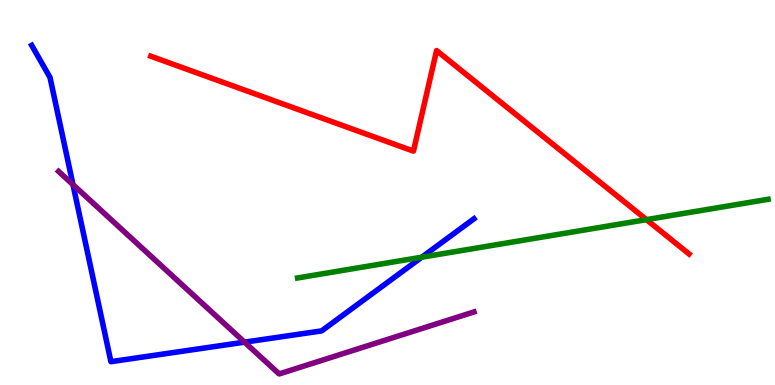[{'lines': ['blue', 'red'], 'intersections': []}, {'lines': ['green', 'red'], 'intersections': [{'x': 8.34, 'y': 4.3}]}, {'lines': ['purple', 'red'], 'intersections': []}, {'lines': ['blue', 'green'], 'intersections': [{'x': 5.44, 'y': 3.32}]}, {'lines': ['blue', 'purple'], 'intersections': [{'x': 0.942, 'y': 5.2}, {'x': 3.16, 'y': 1.11}]}, {'lines': ['green', 'purple'], 'intersections': []}]